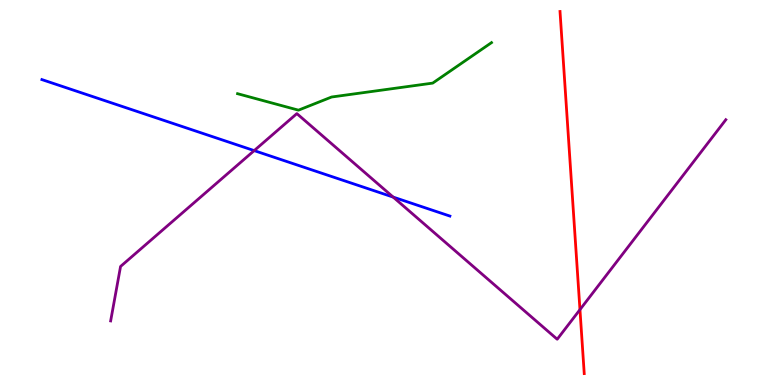[{'lines': ['blue', 'red'], 'intersections': []}, {'lines': ['green', 'red'], 'intersections': []}, {'lines': ['purple', 'red'], 'intersections': [{'x': 7.48, 'y': 1.96}]}, {'lines': ['blue', 'green'], 'intersections': []}, {'lines': ['blue', 'purple'], 'intersections': [{'x': 3.28, 'y': 6.09}, {'x': 5.07, 'y': 4.88}]}, {'lines': ['green', 'purple'], 'intersections': []}]